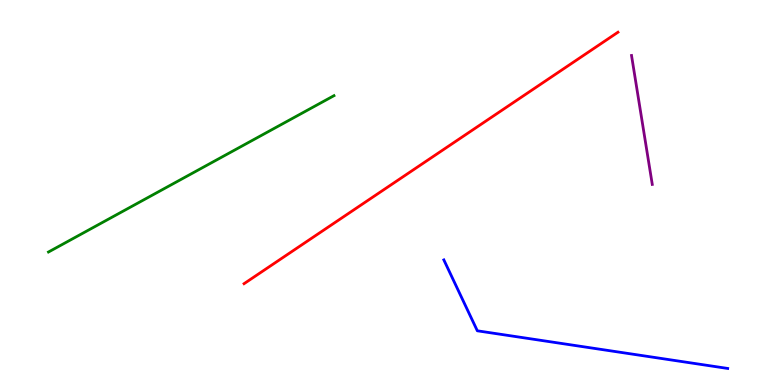[{'lines': ['blue', 'red'], 'intersections': []}, {'lines': ['green', 'red'], 'intersections': []}, {'lines': ['purple', 'red'], 'intersections': []}, {'lines': ['blue', 'green'], 'intersections': []}, {'lines': ['blue', 'purple'], 'intersections': []}, {'lines': ['green', 'purple'], 'intersections': []}]